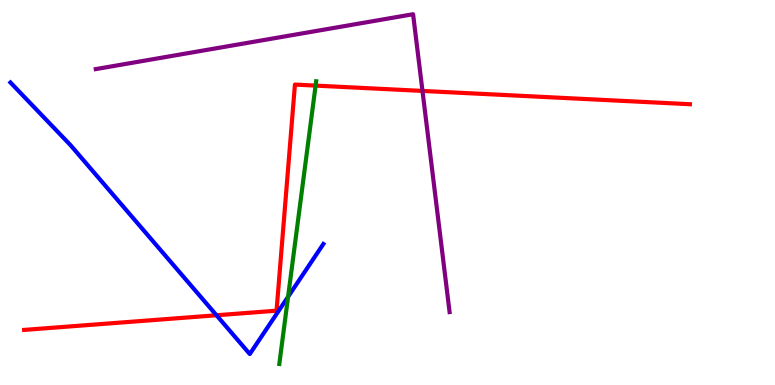[{'lines': ['blue', 'red'], 'intersections': [{'x': 2.79, 'y': 1.81}]}, {'lines': ['green', 'red'], 'intersections': [{'x': 4.07, 'y': 7.78}]}, {'lines': ['purple', 'red'], 'intersections': [{'x': 5.45, 'y': 7.64}]}, {'lines': ['blue', 'green'], 'intersections': [{'x': 3.72, 'y': 2.29}]}, {'lines': ['blue', 'purple'], 'intersections': []}, {'lines': ['green', 'purple'], 'intersections': []}]